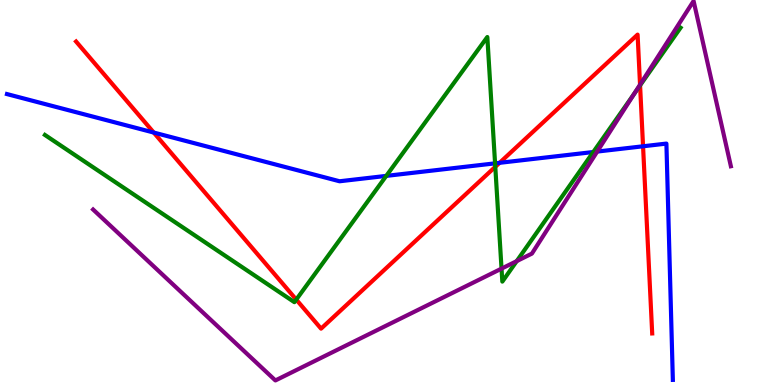[{'lines': ['blue', 'red'], 'intersections': [{'x': 1.98, 'y': 6.56}, {'x': 6.45, 'y': 5.77}, {'x': 8.3, 'y': 6.2}]}, {'lines': ['green', 'red'], 'intersections': [{'x': 3.82, 'y': 2.22}, {'x': 6.39, 'y': 5.67}, {'x': 8.26, 'y': 7.78}]}, {'lines': ['purple', 'red'], 'intersections': [{'x': 8.26, 'y': 7.8}]}, {'lines': ['blue', 'green'], 'intersections': [{'x': 4.98, 'y': 5.43}, {'x': 6.39, 'y': 5.76}, {'x': 7.66, 'y': 6.05}]}, {'lines': ['blue', 'purple'], 'intersections': [{'x': 7.71, 'y': 6.06}]}, {'lines': ['green', 'purple'], 'intersections': [{'x': 6.47, 'y': 3.02}, {'x': 6.67, 'y': 3.22}, {'x': 8.19, 'y': 7.57}]}]